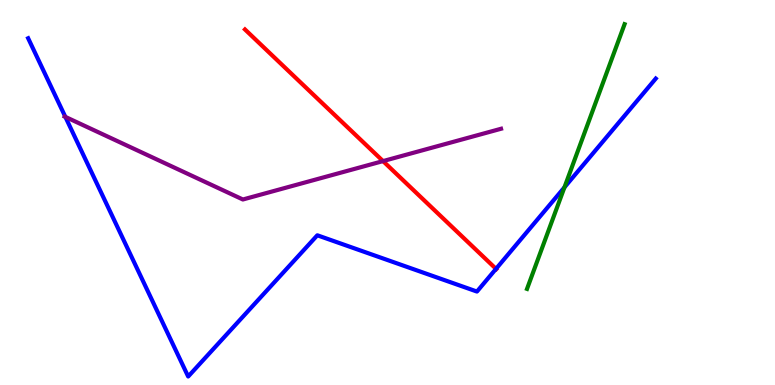[{'lines': ['blue', 'red'], 'intersections': [{'x': 6.4, 'y': 3.02}]}, {'lines': ['green', 'red'], 'intersections': []}, {'lines': ['purple', 'red'], 'intersections': [{'x': 4.94, 'y': 5.82}]}, {'lines': ['blue', 'green'], 'intersections': [{'x': 7.28, 'y': 5.13}]}, {'lines': ['blue', 'purple'], 'intersections': [{'x': 0.843, 'y': 6.96}]}, {'lines': ['green', 'purple'], 'intersections': []}]